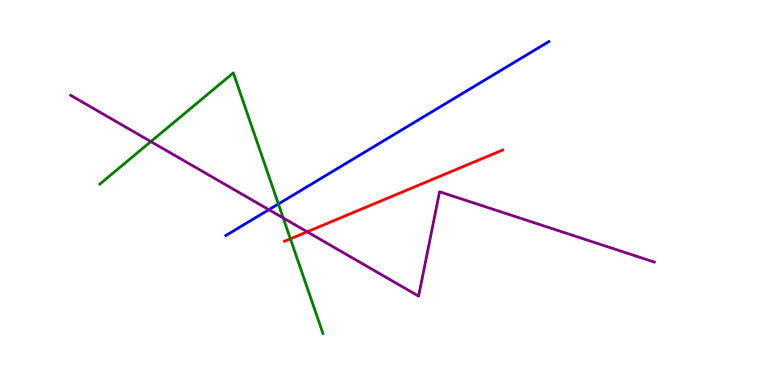[{'lines': ['blue', 'red'], 'intersections': []}, {'lines': ['green', 'red'], 'intersections': [{'x': 3.75, 'y': 3.8}]}, {'lines': ['purple', 'red'], 'intersections': [{'x': 3.96, 'y': 3.98}]}, {'lines': ['blue', 'green'], 'intersections': [{'x': 3.59, 'y': 4.7}]}, {'lines': ['blue', 'purple'], 'intersections': [{'x': 3.47, 'y': 4.55}]}, {'lines': ['green', 'purple'], 'intersections': [{'x': 1.95, 'y': 6.32}, {'x': 3.65, 'y': 4.34}]}]